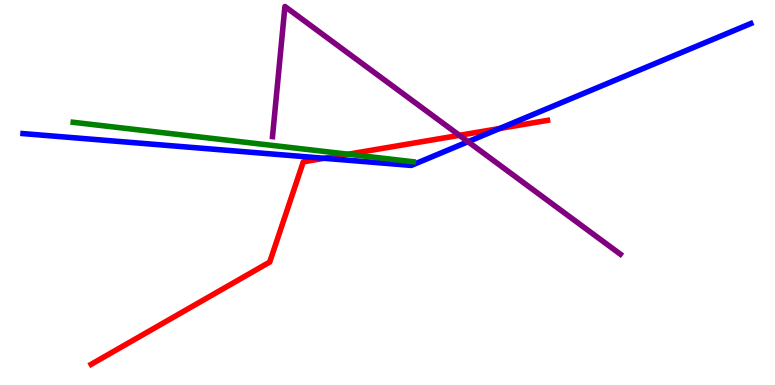[{'lines': ['blue', 'red'], 'intersections': [{'x': 4.18, 'y': 5.89}, {'x': 6.45, 'y': 6.66}]}, {'lines': ['green', 'red'], 'intersections': [{'x': 4.49, 'y': 5.99}]}, {'lines': ['purple', 'red'], 'intersections': [{'x': 5.93, 'y': 6.48}]}, {'lines': ['blue', 'green'], 'intersections': []}, {'lines': ['blue', 'purple'], 'intersections': [{'x': 6.04, 'y': 6.32}]}, {'lines': ['green', 'purple'], 'intersections': []}]